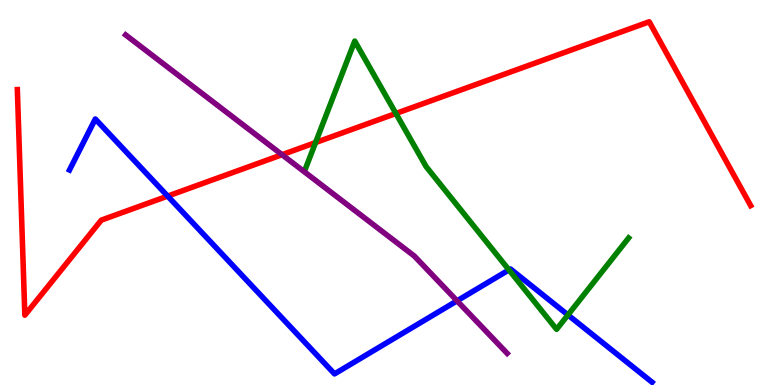[{'lines': ['blue', 'red'], 'intersections': [{'x': 2.16, 'y': 4.91}]}, {'lines': ['green', 'red'], 'intersections': [{'x': 4.07, 'y': 6.3}, {'x': 5.11, 'y': 7.05}]}, {'lines': ['purple', 'red'], 'intersections': [{'x': 3.64, 'y': 5.98}]}, {'lines': ['blue', 'green'], 'intersections': [{'x': 6.57, 'y': 2.99}, {'x': 7.33, 'y': 1.82}]}, {'lines': ['blue', 'purple'], 'intersections': [{'x': 5.9, 'y': 2.19}]}, {'lines': ['green', 'purple'], 'intersections': []}]